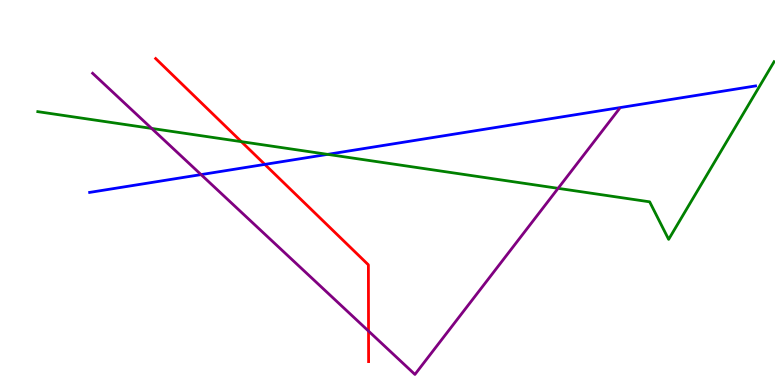[{'lines': ['blue', 'red'], 'intersections': [{'x': 3.42, 'y': 5.73}]}, {'lines': ['green', 'red'], 'intersections': [{'x': 3.11, 'y': 6.32}]}, {'lines': ['purple', 'red'], 'intersections': [{'x': 4.76, 'y': 1.4}]}, {'lines': ['blue', 'green'], 'intersections': [{'x': 4.23, 'y': 5.99}]}, {'lines': ['blue', 'purple'], 'intersections': [{'x': 2.59, 'y': 5.47}]}, {'lines': ['green', 'purple'], 'intersections': [{'x': 1.96, 'y': 6.66}, {'x': 7.2, 'y': 5.11}]}]